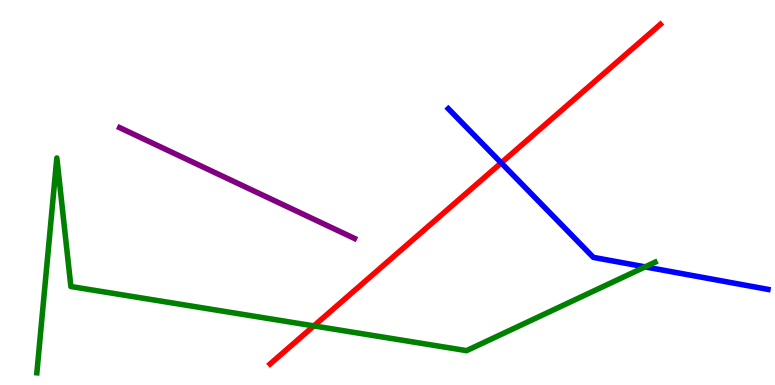[{'lines': ['blue', 'red'], 'intersections': [{'x': 6.47, 'y': 5.77}]}, {'lines': ['green', 'red'], 'intersections': [{'x': 4.05, 'y': 1.54}]}, {'lines': ['purple', 'red'], 'intersections': []}, {'lines': ['blue', 'green'], 'intersections': [{'x': 8.32, 'y': 3.07}]}, {'lines': ['blue', 'purple'], 'intersections': []}, {'lines': ['green', 'purple'], 'intersections': []}]